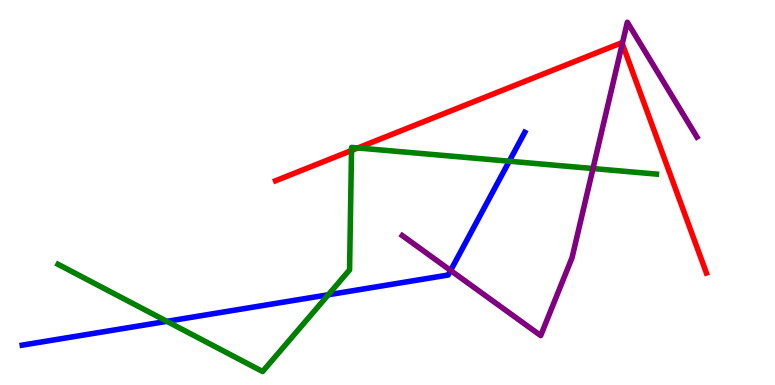[{'lines': ['blue', 'red'], 'intersections': []}, {'lines': ['green', 'red'], 'intersections': [{'x': 4.54, 'y': 6.09}, {'x': 4.62, 'y': 6.16}]}, {'lines': ['purple', 'red'], 'intersections': [{'x': 8.03, 'y': 8.86}]}, {'lines': ['blue', 'green'], 'intersections': [{'x': 2.15, 'y': 1.65}, {'x': 4.24, 'y': 2.34}, {'x': 6.57, 'y': 5.81}]}, {'lines': ['blue', 'purple'], 'intersections': [{'x': 5.81, 'y': 2.97}]}, {'lines': ['green', 'purple'], 'intersections': [{'x': 7.65, 'y': 5.62}]}]